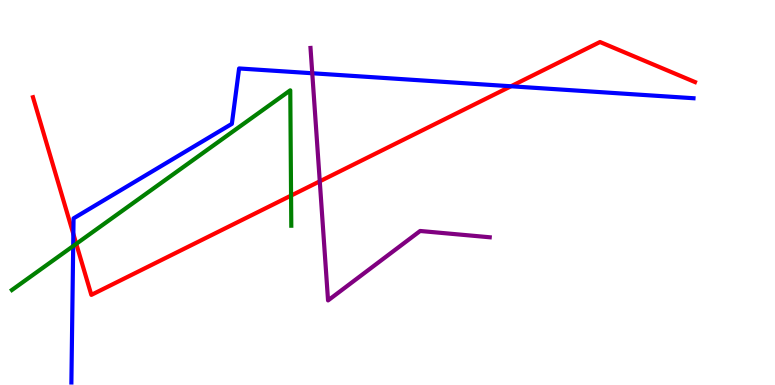[{'lines': ['blue', 'red'], 'intersections': [{'x': 0.947, 'y': 3.92}, {'x': 6.59, 'y': 7.76}]}, {'lines': ['green', 'red'], 'intersections': [{'x': 0.984, 'y': 3.67}, {'x': 3.76, 'y': 4.92}]}, {'lines': ['purple', 'red'], 'intersections': [{'x': 4.13, 'y': 5.29}]}, {'lines': ['blue', 'green'], 'intersections': [{'x': 0.944, 'y': 3.61}]}, {'lines': ['blue', 'purple'], 'intersections': [{'x': 4.03, 'y': 8.1}]}, {'lines': ['green', 'purple'], 'intersections': []}]